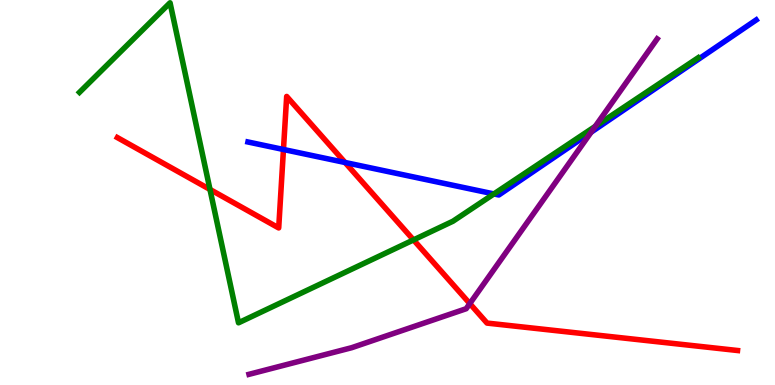[{'lines': ['blue', 'red'], 'intersections': [{'x': 3.66, 'y': 6.12}, {'x': 4.45, 'y': 5.78}]}, {'lines': ['green', 'red'], 'intersections': [{'x': 2.71, 'y': 5.08}, {'x': 5.34, 'y': 3.77}]}, {'lines': ['purple', 'red'], 'intersections': [{'x': 6.06, 'y': 2.11}]}, {'lines': ['blue', 'green'], 'intersections': [{'x': 6.37, 'y': 4.96}]}, {'lines': ['blue', 'purple'], 'intersections': [{'x': 7.63, 'y': 6.57}]}, {'lines': ['green', 'purple'], 'intersections': [{'x': 7.68, 'y': 6.72}]}]